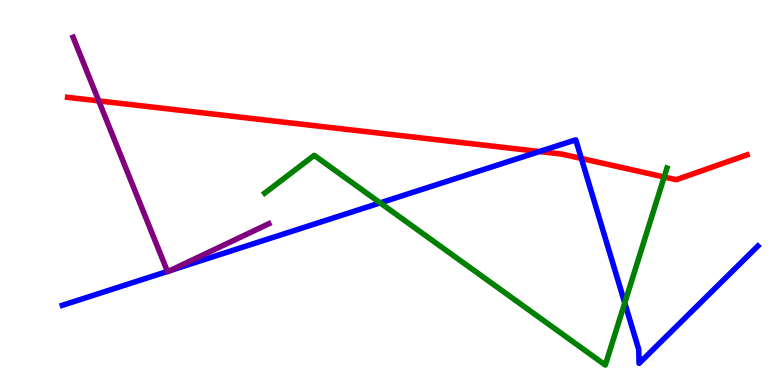[{'lines': ['blue', 'red'], 'intersections': [{'x': 6.96, 'y': 6.06}, {'x': 7.5, 'y': 5.88}]}, {'lines': ['green', 'red'], 'intersections': [{'x': 8.57, 'y': 5.4}]}, {'lines': ['purple', 'red'], 'intersections': [{'x': 1.27, 'y': 7.38}]}, {'lines': ['blue', 'green'], 'intersections': [{'x': 4.91, 'y': 4.73}, {'x': 8.06, 'y': 2.13}]}, {'lines': ['blue', 'purple'], 'intersections': [{'x': 2.16, 'y': 2.95}, {'x': 2.2, 'y': 2.97}]}, {'lines': ['green', 'purple'], 'intersections': []}]